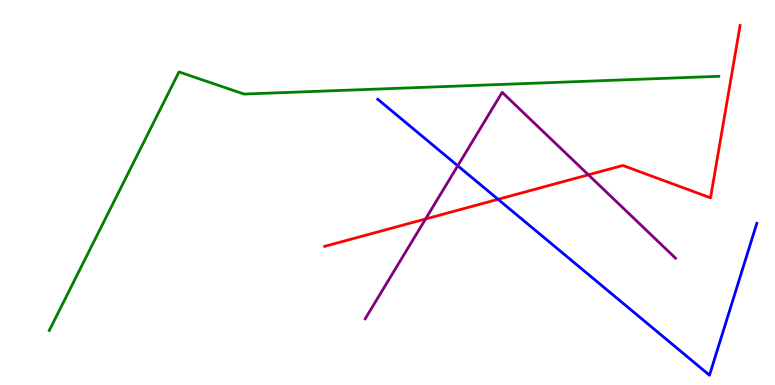[{'lines': ['blue', 'red'], 'intersections': [{'x': 6.43, 'y': 4.82}]}, {'lines': ['green', 'red'], 'intersections': []}, {'lines': ['purple', 'red'], 'intersections': [{'x': 5.49, 'y': 4.31}, {'x': 7.59, 'y': 5.46}]}, {'lines': ['blue', 'green'], 'intersections': []}, {'lines': ['blue', 'purple'], 'intersections': [{'x': 5.91, 'y': 5.69}]}, {'lines': ['green', 'purple'], 'intersections': []}]